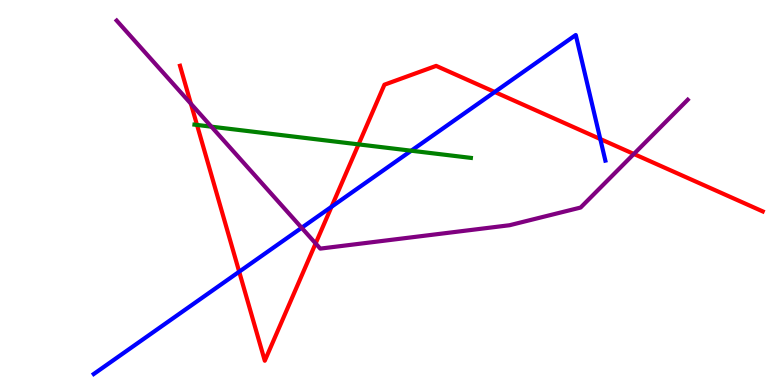[{'lines': ['blue', 'red'], 'intersections': [{'x': 3.09, 'y': 2.94}, {'x': 4.28, 'y': 4.63}, {'x': 6.38, 'y': 7.61}, {'x': 7.75, 'y': 6.39}]}, {'lines': ['green', 'red'], 'intersections': [{'x': 2.54, 'y': 6.75}, {'x': 4.63, 'y': 6.25}]}, {'lines': ['purple', 'red'], 'intersections': [{'x': 2.46, 'y': 7.31}, {'x': 4.07, 'y': 3.68}, {'x': 8.18, 'y': 6.0}]}, {'lines': ['blue', 'green'], 'intersections': [{'x': 5.31, 'y': 6.09}]}, {'lines': ['blue', 'purple'], 'intersections': [{'x': 3.89, 'y': 4.08}]}, {'lines': ['green', 'purple'], 'intersections': [{'x': 2.73, 'y': 6.71}]}]